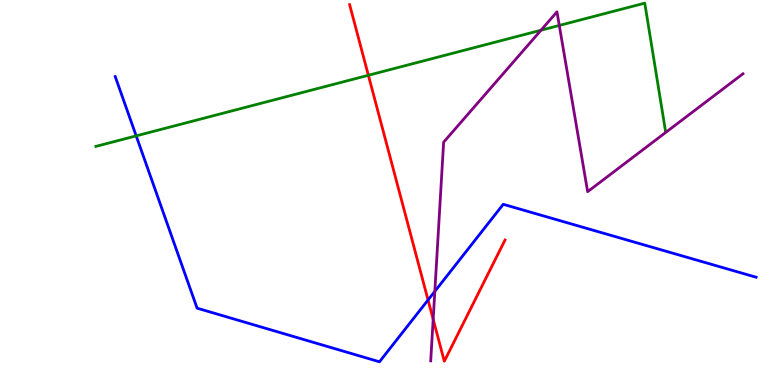[{'lines': ['blue', 'red'], 'intersections': [{'x': 5.52, 'y': 2.21}]}, {'lines': ['green', 'red'], 'intersections': [{'x': 4.75, 'y': 8.04}]}, {'lines': ['purple', 'red'], 'intersections': [{'x': 5.59, 'y': 1.71}]}, {'lines': ['blue', 'green'], 'intersections': [{'x': 1.76, 'y': 6.47}]}, {'lines': ['blue', 'purple'], 'intersections': [{'x': 5.61, 'y': 2.43}]}, {'lines': ['green', 'purple'], 'intersections': [{'x': 6.98, 'y': 9.21}, {'x': 7.22, 'y': 9.34}]}]